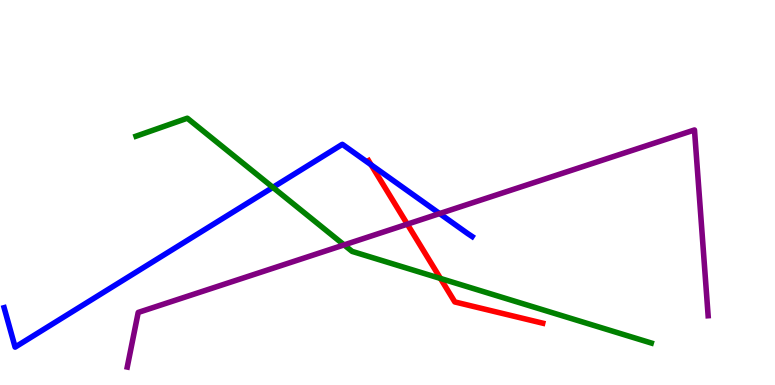[{'lines': ['blue', 'red'], 'intersections': [{'x': 4.79, 'y': 5.72}]}, {'lines': ['green', 'red'], 'intersections': [{'x': 5.68, 'y': 2.77}]}, {'lines': ['purple', 'red'], 'intersections': [{'x': 5.26, 'y': 4.18}]}, {'lines': ['blue', 'green'], 'intersections': [{'x': 3.52, 'y': 5.13}]}, {'lines': ['blue', 'purple'], 'intersections': [{'x': 5.67, 'y': 4.45}]}, {'lines': ['green', 'purple'], 'intersections': [{'x': 4.44, 'y': 3.64}]}]